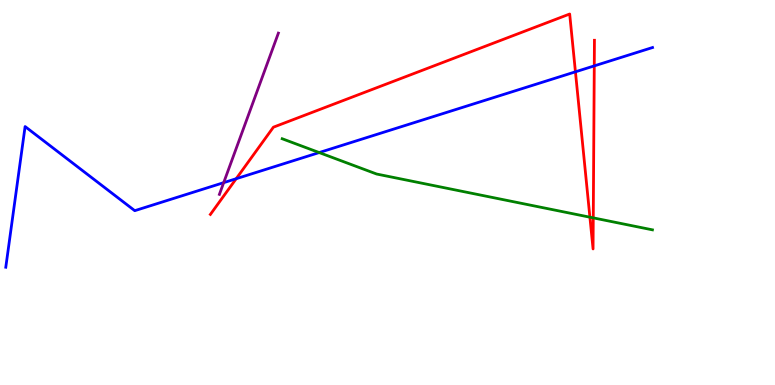[{'lines': ['blue', 'red'], 'intersections': [{'x': 3.05, 'y': 5.36}, {'x': 7.42, 'y': 8.13}, {'x': 7.67, 'y': 8.29}]}, {'lines': ['green', 'red'], 'intersections': [{'x': 7.61, 'y': 4.36}, {'x': 7.66, 'y': 4.34}]}, {'lines': ['purple', 'red'], 'intersections': []}, {'lines': ['blue', 'green'], 'intersections': [{'x': 4.12, 'y': 6.04}]}, {'lines': ['blue', 'purple'], 'intersections': [{'x': 2.89, 'y': 5.26}]}, {'lines': ['green', 'purple'], 'intersections': []}]